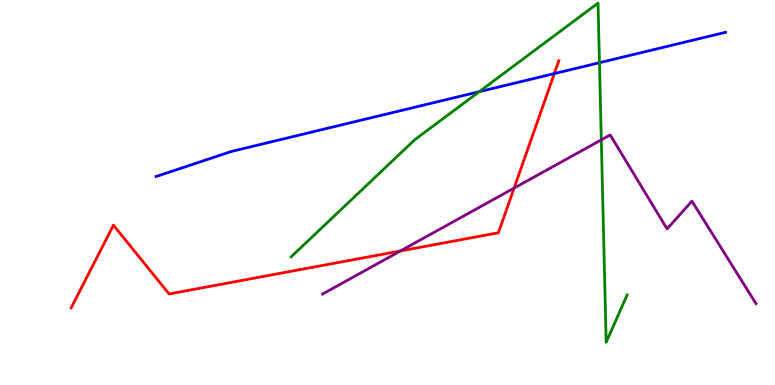[{'lines': ['blue', 'red'], 'intersections': [{'x': 7.15, 'y': 8.09}]}, {'lines': ['green', 'red'], 'intersections': []}, {'lines': ['purple', 'red'], 'intersections': [{'x': 5.17, 'y': 3.48}, {'x': 6.63, 'y': 5.11}]}, {'lines': ['blue', 'green'], 'intersections': [{'x': 6.18, 'y': 7.62}, {'x': 7.73, 'y': 8.37}]}, {'lines': ['blue', 'purple'], 'intersections': []}, {'lines': ['green', 'purple'], 'intersections': [{'x': 7.76, 'y': 6.37}]}]